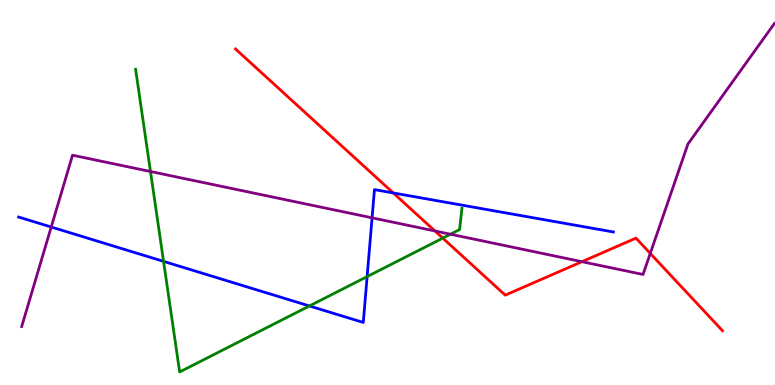[{'lines': ['blue', 'red'], 'intersections': [{'x': 5.07, 'y': 4.99}]}, {'lines': ['green', 'red'], 'intersections': [{'x': 5.71, 'y': 3.81}]}, {'lines': ['purple', 'red'], 'intersections': [{'x': 5.61, 'y': 4.0}, {'x': 7.51, 'y': 3.2}, {'x': 8.39, 'y': 3.42}]}, {'lines': ['blue', 'green'], 'intersections': [{'x': 2.11, 'y': 3.21}, {'x': 3.99, 'y': 2.05}, {'x': 4.74, 'y': 2.82}]}, {'lines': ['blue', 'purple'], 'intersections': [{'x': 0.661, 'y': 4.1}, {'x': 4.8, 'y': 4.34}]}, {'lines': ['green', 'purple'], 'intersections': [{'x': 1.94, 'y': 5.55}, {'x': 5.81, 'y': 3.92}]}]